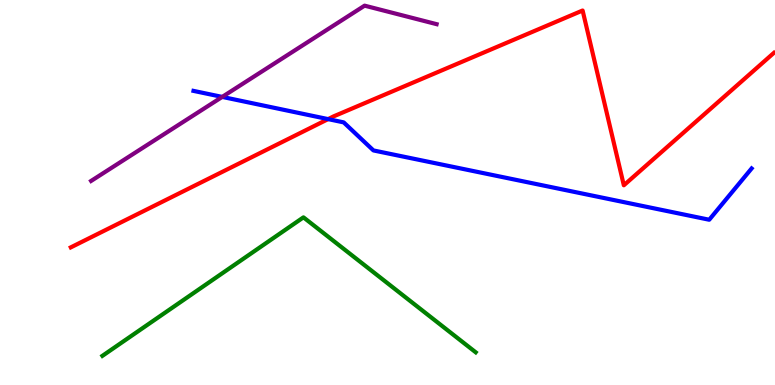[{'lines': ['blue', 'red'], 'intersections': [{'x': 4.23, 'y': 6.91}]}, {'lines': ['green', 'red'], 'intersections': []}, {'lines': ['purple', 'red'], 'intersections': []}, {'lines': ['blue', 'green'], 'intersections': []}, {'lines': ['blue', 'purple'], 'intersections': [{'x': 2.87, 'y': 7.48}]}, {'lines': ['green', 'purple'], 'intersections': []}]